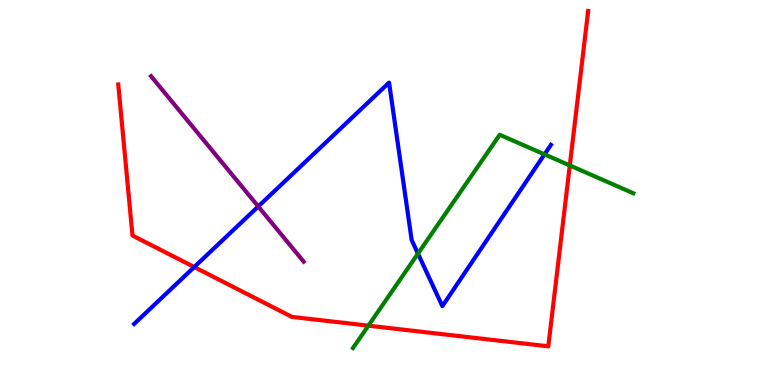[{'lines': ['blue', 'red'], 'intersections': [{'x': 2.51, 'y': 3.06}]}, {'lines': ['green', 'red'], 'intersections': [{'x': 4.75, 'y': 1.54}, {'x': 7.35, 'y': 5.7}]}, {'lines': ['purple', 'red'], 'intersections': []}, {'lines': ['blue', 'green'], 'intersections': [{'x': 5.39, 'y': 3.41}, {'x': 7.03, 'y': 5.99}]}, {'lines': ['blue', 'purple'], 'intersections': [{'x': 3.33, 'y': 4.64}]}, {'lines': ['green', 'purple'], 'intersections': []}]